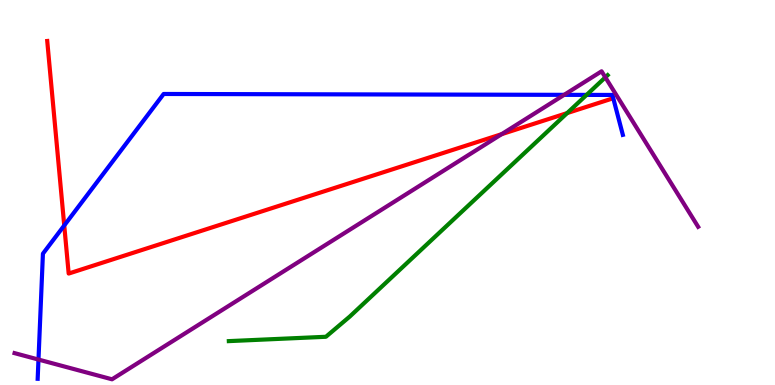[{'lines': ['blue', 'red'], 'intersections': [{'x': 0.829, 'y': 4.14}]}, {'lines': ['green', 'red'], 'intersections': [{'x': 7.32, 'y': 7.06}]}, {'lines': ['purple', 'red'], 'intersections': [{'x': 6.47, 'y': 6.52}]}, {'lines': ['blue', 'green'], 'intersections': [{'x': 7.57, 'y': 7.54}]}, {'lines': ['blue', 'purple'], 'intersections': [{'x': 0.497, 'y': 0.661}, {'x': 7.28, 'y': 7.54}]}, {'lines': ['green', 'purple'], 'intersections': [{'x': 7.81, 'y': 7.99}]}]